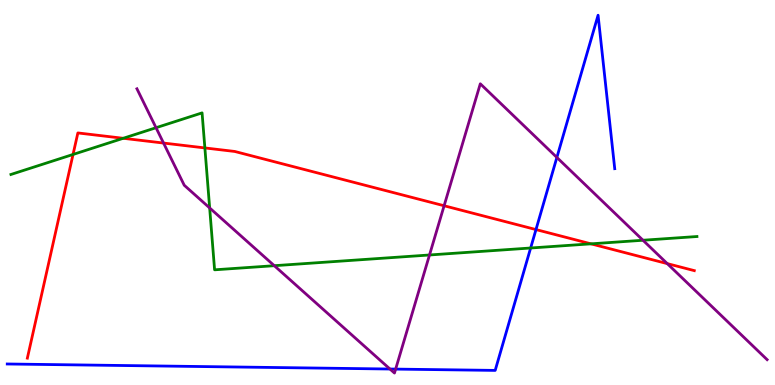[{'lines': ['blue', 'red'], 'intersections': [{'x': 6.92, 'y': 4.04}]}, {'lines': ['green', 'red'], 'intersections': [{'x': 0.942, 'y': 5.99}, {'x': 1.59, 'y': 6.41}, {'x': 2.64, 'y': 6.16}, {'x': 7.63, 'y': 3.67}]}, {'lines': ['purple', 'red'], 'intersections': [{'x': 2.11, 'y': 6.28}, {'x': 5.73, 'y': 4.66}, {'x': 8.61, 'y': 3.15}]}, {'lines': ['blue', 'green'], 'intersections': [{'x': 6.85, 'y': 3.56}]}, {'lines': ['blue', 'purple'], 'intersections': [{'x': 5.03, 'y': 0.415}, {'x': 5.11, 'y': 0.413}, {'x': 7.19, 'y': 5.91}]}, {'lines': ['green', 'purple'], 'intersections': [{'x': 2.01, 'y': 6.68}, {'x': 2.71, 'y': 4.6}, {'x': 3.54, 'y': 3.1}, {'x': 5.54, 'y': 3.38}, {'x': 8.3, 'y': 3.76}]}]